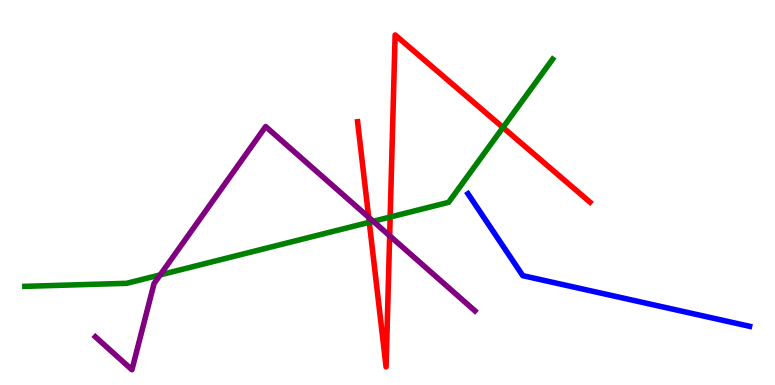[{'lines': ['blue', 'red'], 'intersections': []}, {'lines': ['green', 'red'], 'intersections': [{'x': 4.76, 'y': 4.23}, {'x': 5.03, 'y': 4.36}, {'x': 6.49, 'y': 6.69}]}, {'lines': ['purple', 'red'], 'intersections': [{'x': 4.76, 'y': 4.36}, {'x': 5.03, 'y': 3.88}]}, {'lines': ['blue', 'green'], 'intersections': []}, {'lines': ['blue', 'purple'], 'intersections': []}, {'lines': ['green', 'purple'], 'intersections': [{'x': 2.07, 'y': 2.86}, {'x': 4.82, 'y': 4.25}]}]